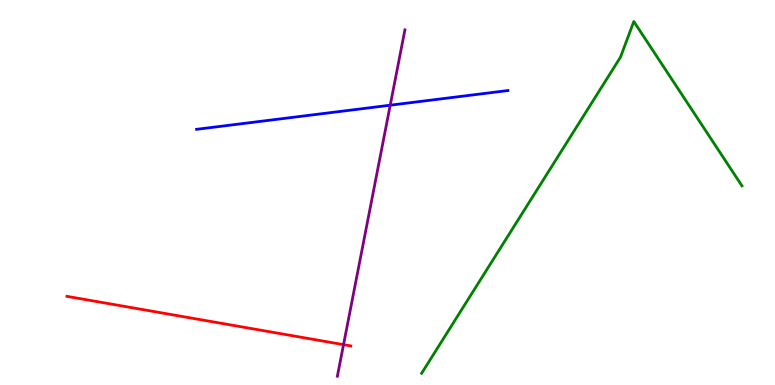[{'lines': ['blue', 'red'], 'intersections': []}, {'lines': ['green', 'red'], 'intersections': []}, {'lines': ['purple', 'red'], 'intersections': [{'x': 4.43, 'y': 1.05}]}, {'lines': ['blue', 'green'], 'intersections': []}, {'lines': ['blue', 'purple'], 'intersections': [{'x': 5.04, 'y': 7.27}]}, {'lines': ['green', 'purple'], 'intersections': []}]